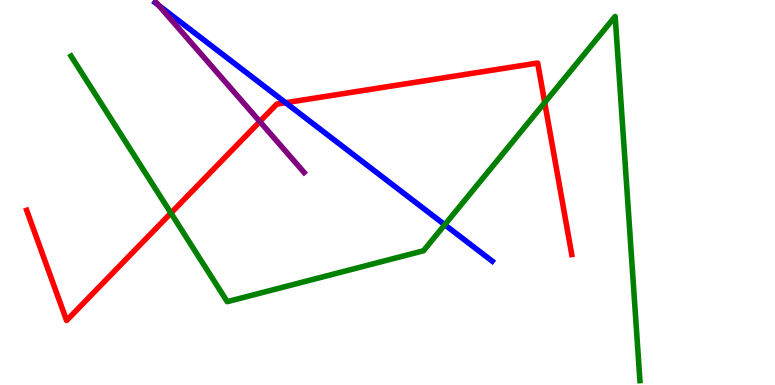[{'lines': ['blue', 'red'], 'intersections': [{'x': 3.69, 'y': 7.33}]}, {'lines': ['green', 'red'], 'intersections': [{'x': 2.21, 'y': 4.47}, {'x': 7.03, 'y': 7.34}]}, {'lines': ['purple', 'red'], 'intersections': [{'x': 3.35, 'y': 6.84}]}, {'lines': ['blue', 'green'], 'intersections': [{'x': 5.74, 'y': 4.16}]}, {'lines': ['blue', 'purple'], 'intersections': [{'x': 2.05, 'y': 9.86}]}, {'lines': ['green', 'purple'], 'intersections': []}]